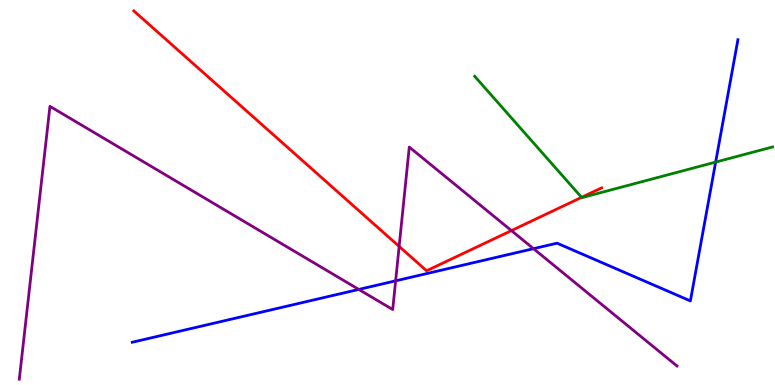[{'lines': ['blue', 'red'], 'intersections': []}, {'lines': ['green', 'red'], 'intersections': [{'x': 7.5, 'y': 4.87}]}, {'lines': ['purple', 'red'], 'intersections': [{'x': 5.15, 'y': 3.6}, {'x': 6.6, 'y': 4.01}]}, {'lines': ['blue', 'green'], 'intersections': [{'x': 9.23, 'y': 5.79}]}, {'lines': ['blue', 'purple'], 'intersections': [{'x': 4.63, 'y': 2.48}, {'x': 5.1, 'y': 2.71}, {'x': 6.88, 'y': 3.54}]}, {'lines': ['green', 'purple'], 'intersections': []}]